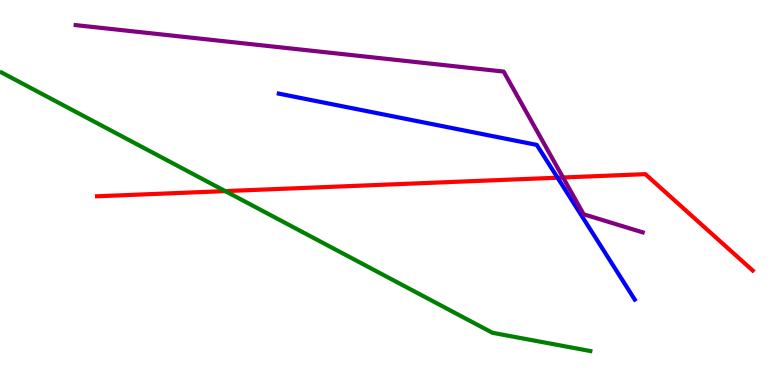[{'lines': ['blue', 'red'], 'intersections': [{'x': 7.19, 'y': 5.38}]}, {'lines': ['green', 'red'], 'intersections': [{'x': 2.91, 'y': 5.04}]}, {'lines': ['purple', 'red'], 'intersections': [{'x': 7.26, 'y': 5.39}]}, {'lines': ['blue', 'green'], 'intersections': []}, {'lines': ['blue', 'purple'], 'intersections': []}, {'lines': ['green', 'purple'], 'intersections': []}]